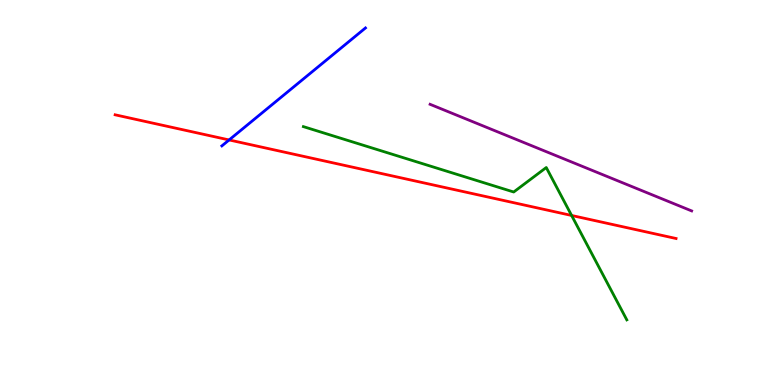[{'lines': ['blue', 'red'], 'intersections': [{'x': 2.96, 'y': 6.37}]}, {'lines': ['green', 'red'], 'intersections': [{'x': 7.38, 'y': 4.4}]}, {'lines': ['purple', 'red'], 'intersections': []}, {'lines': ['blue', 'green'], 'intersections': []}, {'lines': ['blue', 'purple'], 'intersections': []}, {'lines': ['green', 'purple'], 'intersections': []}]